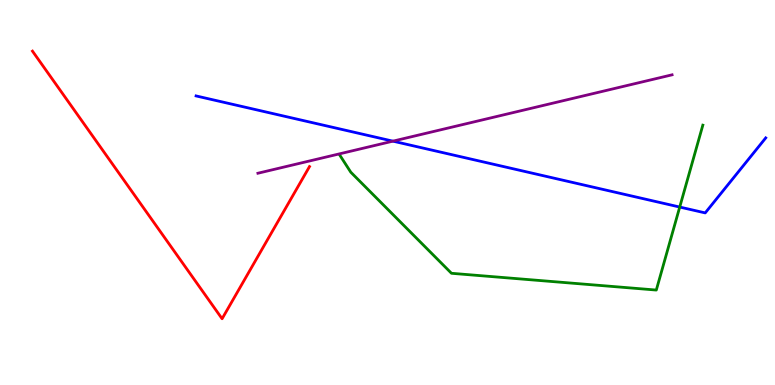[{'lines': ['blue', 'red'], 'intersections': []}, {'lines': ['green', 'red'], 'intersections': []}, {'lines': ['purple', 'red'], 'intersections': []}, {'lines': ['blue', 'green'], 'intersections': [{'x': 8.77, 'y': 4.62}]}, {'lines': ['blue', 'purple'], 'intersections': [{'x': 5.07, 'y': 6.33}]}, {'lines': ['green', 'purple'], 'intersections': []}]